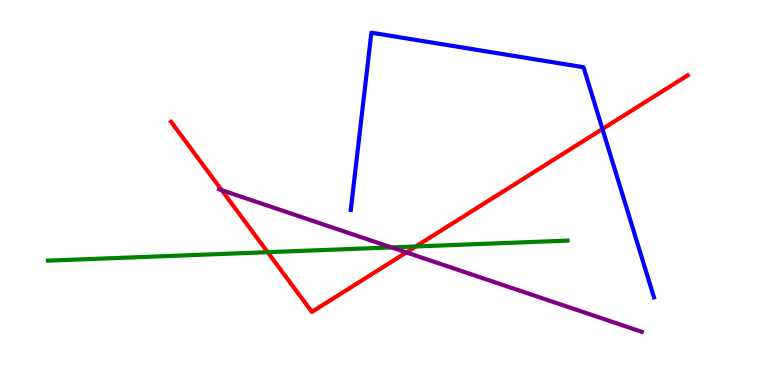[{'lines': ['blue', 'red'], 'intersections': [{'x': 7.77, 'y': 6.65}]}, {'lines': ['green', 'red'], 'intersections': [{'x': 3.45, 'y': 3.45}, {'x': 5.37, 'y': 3.6}]}, {'lines': ['purple', 'red'], 'intersections': [{'x': 2.86, 'y': 5.06}, {'x': 5.24, 'y': 3.44}]}, {'lines': ['blue', 'green'], 'intersections': []}, {'lines': ['blue', 'purple'], 'intersections': []}, {'lines': ['green', 'purple'], 'intersections': [{'x': 5.05, 'y': 3.57}]}]